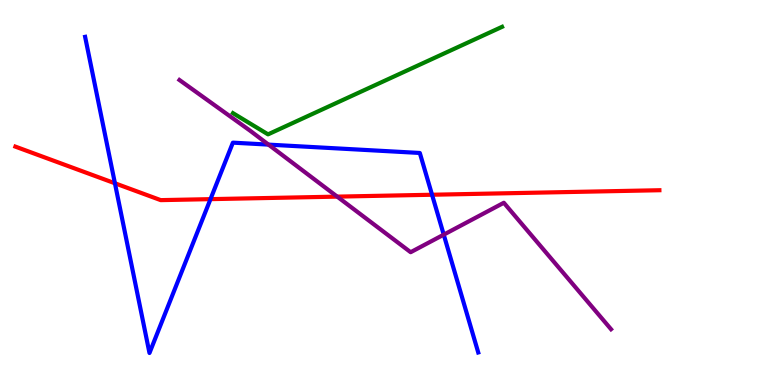[{'lines': ['blue', 'red'], 'intersections': [{'x': 1.48, 'y': 5.24}, {'x': 2.72, 'y': 4.83}, {'x': 5.57, 'y': 4.94}]}, {'lines': ['green', 'red'], 'intersections': []}, {'lines': ['purple', 'red'], 'intersections': [{'x': 4.35, 'y': 4.89}]}, {'lines': ['blue', 'green'], 'intersections': []}, {'lines': ['blue', 'purple'], 'intersections': [{'x': 3.46, 'y': 6.24}, {'x': 5.73, 'y': 3.91}]}, {'lines': ['green', 'purple'], 'intersections': []}]